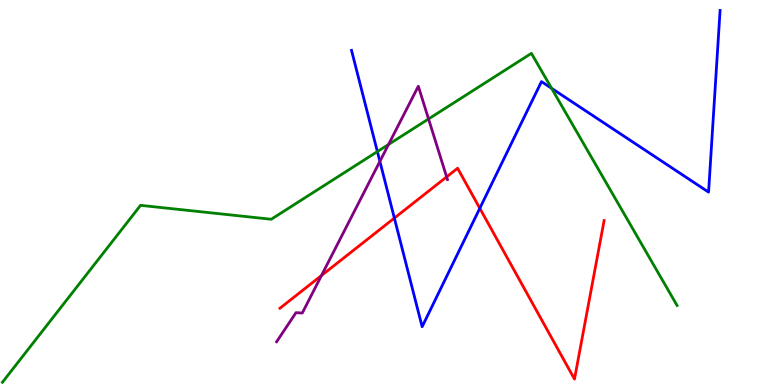[{'lines': ['blue', 'red'], 'intersections': [{'x': 5.09, 'y': 4.34}, {'x': 6.19, 'y': 4.59}]}, {'lines': ['green', 'red'], 'intersections': []}, {'lines': ['purple', 'red'], 'intersections': [{'x': 4.15, 'y': 2.84}, {'x': 5.76, 'y': 5.41}]}, {'lines': ['blue', 'green'], 'intersections': [{'x': 4.87, 'y': 6.06}, {'x': 7.12, 'y': 7.71}]}, {'lines': ['blue', 'purple'], 'intersections': [{'x': 4.9, 'y': 5.81}]}, {'lines': ['green', 'purple'], 'intersections': [{'x': 5.01, 'y': 6.25}, {'x': 5.53, 'y': 6.91}]}]